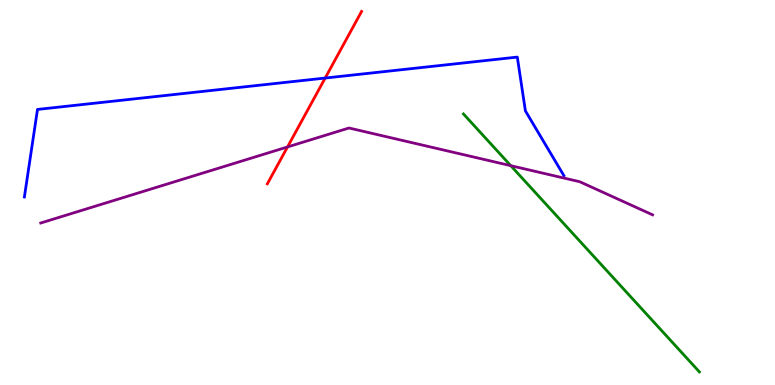[{'lines': ['blue', 'red'], 'intersections': [{'x': 4.2, 'y': 7.97}]}, {'lines': ['green', 'red'], 'intersections': []}, {'lines': ['purple', 'red'], 'intersections': [{'x': 3.71, 'y': 6.18}]}, {'lines': ['blue', 'green'], 'intersections': []}, {'lines': ['blue', 'purple'], 'intersections': []}, {'lines': ['green', 'purple'], 'intersections': [{'x': 6.59, 'y': 5.7}]}]